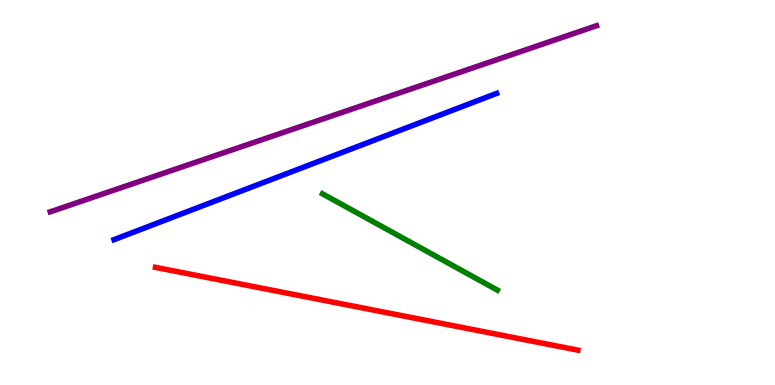[{'lines': ['blue', 'red'], 'intersections': []}, {'lines': ['green', 'red'], 'intersections': []}, {'lines': ['purple', 'red'], 'intersections': []}, {'lines': ['blue', 'green'], 'intersections': []}, {'lines': ['blue', 'purple'], 'intersections': []}, {'lines': ['green', 'purple'], 'intersections': []}]